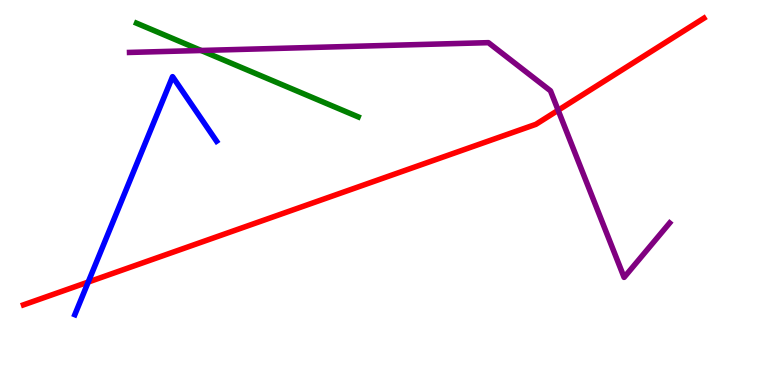[{'lines': ['blue', 'red'], 'intersections': [{'x': 1.14, 'y': 2.67}]}, {'lines': ['green', 'red'], 'intersections': []}, {'lines': ['purple', 'red'], 'intersections': [{'x': 7.2, 'y': 7.14}]}, {'lines': ['blue', 'green'], 'intersections': []}, {'lines': ['blue', 'purple'], 'intersections': []}, {'lines': ['green', 'purple'], 'intersections': [{'x': 2.6, 'y': 8.69}]}]